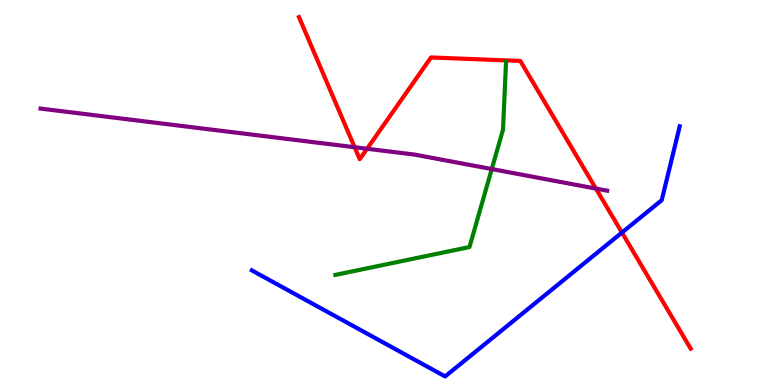[{'lines': ['blue', 'red'], 'intersections': [{'x': 8.03, 'y': 3.96}]}, {'lines': ['green', 'red'], 'intersections': []}, {'lines': ['purple', 'red'], 'intersections': [{'x': 4.58, 'y': 6.18}, {'x': 4.74, 'y': 6.14}, {'x': 7.69, 'y': 5.1}]}, {'lines': ['blue', 'green'], 'intersections': []}, {'lines': ['blue', 'purple'], 'intersections': []}, {'lines': ['green', 'purple'], 'intersections': [{'x': 6.35, 'y': 5.61}]}]